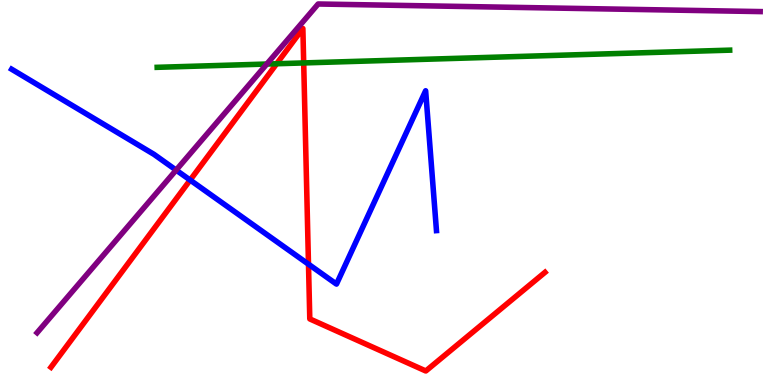[{'lines': ['blue', 'red'], 'intersections': [{'x': 2.45, 'y': 5.32}, {'x': 3.98, 'y': 3.14}]}, {'lines': ['green', 'red'], 'intersections': [{'x': 3.57, 'y': 8.34}, {'x': 3.92, 'y': 8.37}]}, {'lines': ['purple', 'red'], 'intersections': []}, {'lines': ['blue', 'green'], 'intersections': []}, {'lines': ['blue', 'purple'], 'intersections': [{'x': 2.27, 'y': 5.58}]}, {'lines': ['green', 'purple'], 'intersections': [{'x': 3.44, 'y': 8.34}]}]